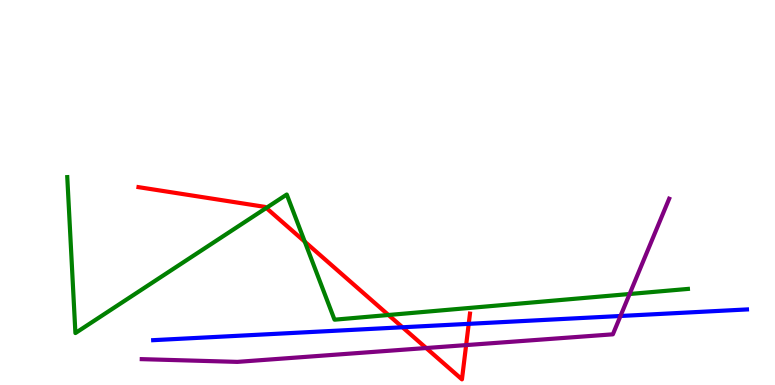[{'lines': ['blue', 'red'], 'intersections': [{'x': 5.19, 'y': 1.5}, {'x': 6.05, 'y': 1.59}]}, {'lines': ['green', 'red'], 'intersections': [{'x': 3.44, 'y': 4.6}, {'x': 3.93, 'y': 3.72}, {'x': 5.01, 'y': 1.82}]}, {'lines': ['purple', 'red'], 'intersections': [{'x': 5.5, 'y': 0.96}, {'x': 6.01, 'y': 1.04}]}, {'lines': ['blue', 'green'], 'intersections': []}, {'lines': ['blue', 'purple'], 'intersections': [{'x': 8.01, 'y': 1.79}]}, {'lines': ['green', 'purple'], 'intersections': [{'x': 8.12, 'y': 2.36}]}]